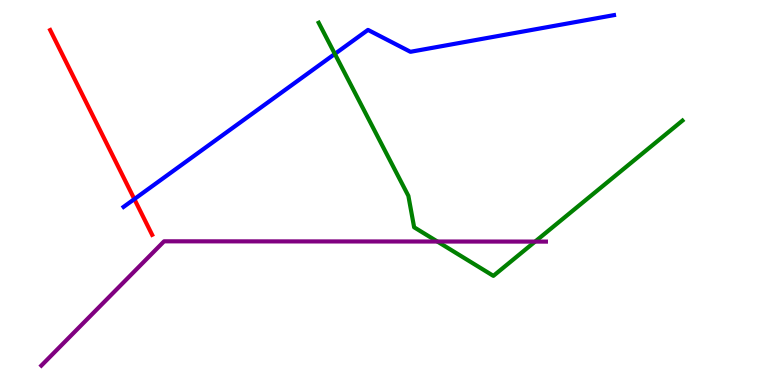[{'lines': ['blue', 'red'], 'intersections': [{'x': 1.73, 'y': 4.83}]}, {'lines': ['green', 'red'], 'intersections': []}, {'lines': ['purple', 'red'], 'intersections': []}, {'lines': ['blue', 'green'], 'intersections': [{'x': 4.32, 'y': 8.6}]}, {'lines': ['blue', 'purple'], 'intersections': []}, {'lines': ['green', 'purple'], 'intersections': [{'x': 5.64, 'y': 3.73}, {'x': 6.9, 'y': 3.72}]}]